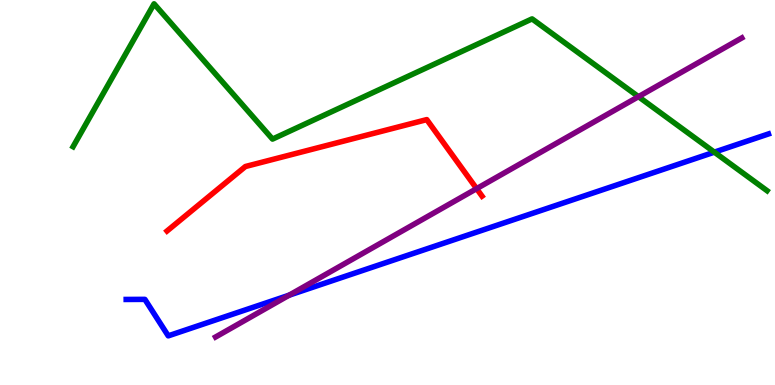[{'lines': ['blue', 'red'], 'intersections': []}, {'lines': ['green', 'red'], 'intersections': []}, {'lines': ['purple', 'red'], 'intersections': [{'x': 6.15, 'y': 5.1}]}, {'lines': ['blue', 'green'], 'intersections': [{'x': 9.22, 'y': 6.05}]}, {'lines': ['blue', 'purple'], 'intersections': [{'x': 3.73, 'y': 2.33}]}, {'lines': ['green', 'purple'], 'intersections': [{'x': 8.24, 'y': 7.49}]}]